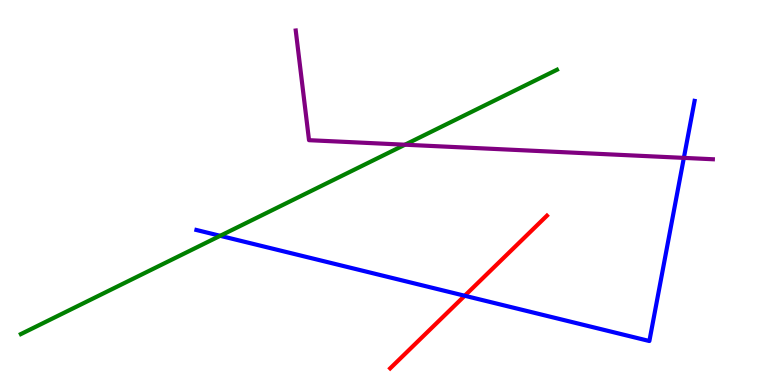[{'lines': ['blue', 'red'], 'intersections': [{'x': 6.0, 'y': 2.32}]}, {'lines': ['green', 'red'], 'intersections': []}, {'lines': ['purple', 'red'], 'intersections': []}, {'lines': ['blue', 'green'], 'intersections': [{'x': 2.84, 'y': 3.88}]}, {'lines': ['blue', 'purple'], 'intersections': [{'x': 8.82, 'y': 5.9}]}, {'lines': ['green', 'purple'], 'intersections': [{'x': 5.23, 'y': 6.24}]}]